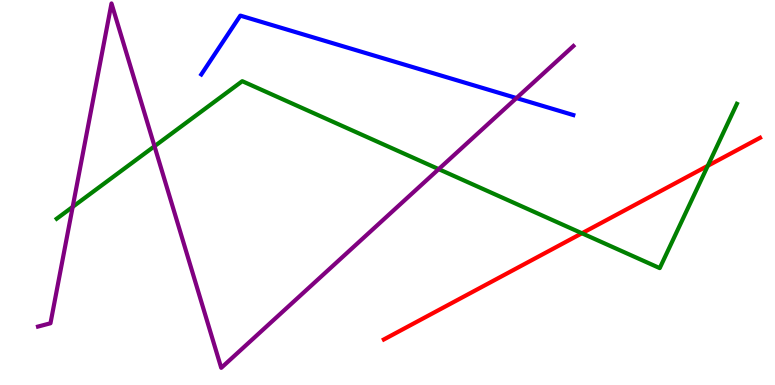[{'lines': ['blue', 'red'], 'intersections': []}, {'lines': ['green', 'red'], 'intersections': [{'x': 7.51, 'y': 3.94}, {'x': 9.13, 'y': 5.69}]}, {'lines': ['purple', 'red'], 'intersections': []}, {'lines': ['blue', 'green'], 'intersections': []}, {'lines': ['blue', 'purple'], 'intersections': [{'x': 6.66, 'y': 7.45}]}, {'lines': ['green', 'purple'], 'intersections': [{'x': 0.938, 'y': 4.63}, {'x': 1.99, 'y': 6.2}, {'x': 5.66, 'y': 5.61}]}]